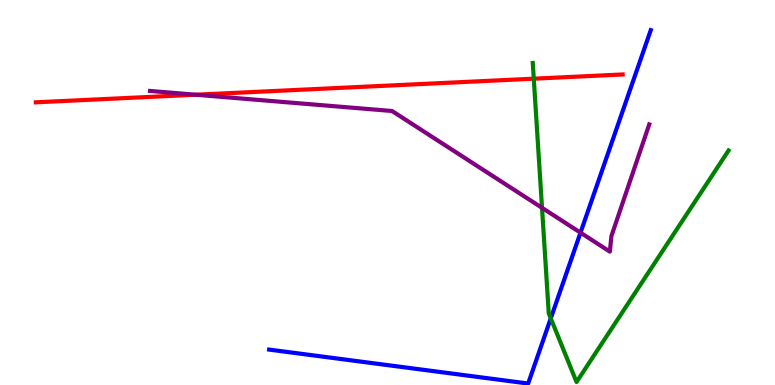[{'lines': ['blue', 'red'], 'intersections': []}, {'lines': ['green', 'red'], 'intersections': [{'x': 6.89, 'y': 7.96}]}, {'lines': ['purple', 'red'], 'intersections': [{'x': 2.52, 'y': 7.54}]}, {'lines': ['blue', 'green'], 'intersections': [{'x': 7.11, 'y': 1.73}]}, {'lines': ['blue', 'purple'], 'intersections': [{'x': 7.49, 'y': 3.96}]}, {'lines': ['green', 'purple'], 'intersections': [{'x': 6.99, 'y': 4.6}]}]